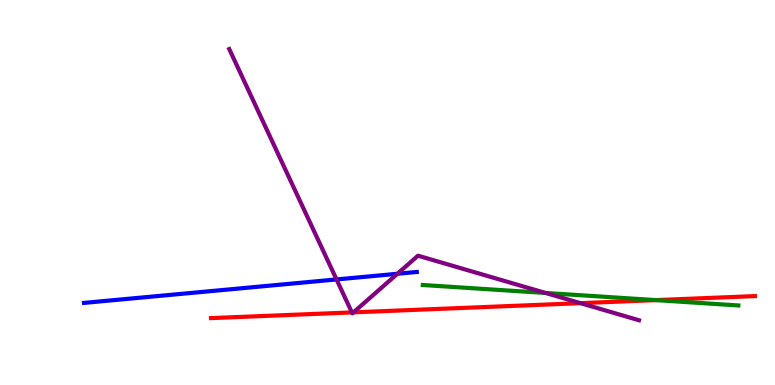[{'lines': ['blue', 'red'], 'intersections': []}, {'lines': ['green', 'red'], 'intersections': [{'x': 8.46, 'y': 2.21}]}, {'lines': ['purple', 'red'], 'intersections': [{'x': 4.54, 'y': 1.89}, {'x': 4.56, 'y': 1.89}, {'x': 7.49, 'y': 2.13}]}, {'lines': ['blue', 'green'], 'intersections': []}, {'lines': ['blue', 'purple'], 'intersections': [{'x': 4.34, 'y': 2.74}, {'x': 5.13, 'y': 2.89}]}, {'lines': ['green', 'purple'], 'intersections': [{'x': 7.04, 'y': 2.39}]}]